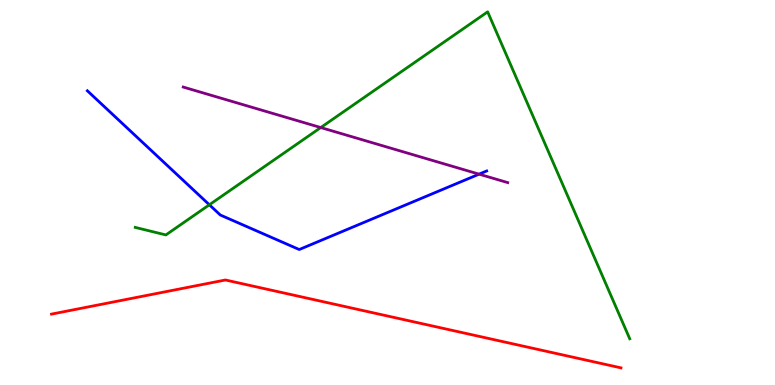[{'lines': ['blue', 'red'], 'intersections': []}, {'lines': ['green', 'red'], 'intersections': []}, {'lines': ['purple', 'red'], 'intersections': []}, {'lines': ['blue', 'green'], 'intersections': [{'x': 2.7, 'y': 4.68}]}, {'lines': ['blue', 'purple'], 'intersections': [{'x': 6.18, 'y': 5.48}]}, {'lines': ['green', 'purple'], 'intersections': [{'x': 4.14, 'y': 6.69}]}]